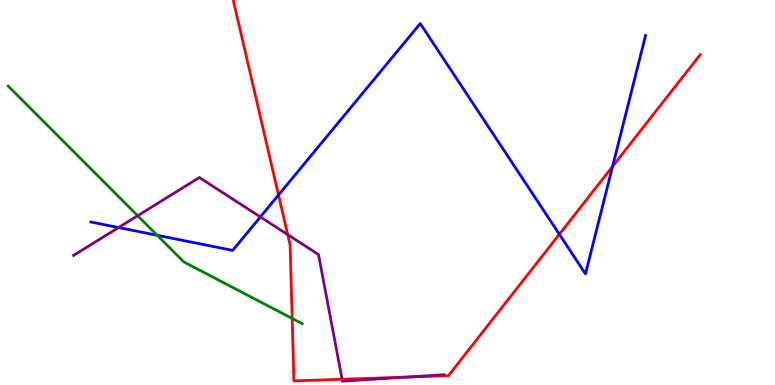[{'lines': ['blue', 'red'], 'intersections': [{'x': 3.59, 'y': 4.94}, {'x': 7.22, 'y': 3.91}, {'x': 7.9, 'y': 5.68}]}, {'lines': ['green', 'red'], 'intersections': [{'x': 3.77, 'y': 1.73}]}, {'lines': ['purple', 'red'], 'intersections': [{'x': 3.71, 'y': 3.91}, {'x': 4.41, 'y': 0.149}, {'x': 5.25, 'y': 0.205}]}, {'lines': ['blue', 'green'], 'intersections': [{'x': 2.03, 'y': 3.89}]}, {'lines': ['blue', 'purple'], 'intersections': [{'x': 1.53, 'y': 4.09}, {'x': 3.36, 'y': 4.37}]}, {'lines': ['green', 'purple'], 'intersections': [{'x': 1.78, 'y': 4.4}]}]